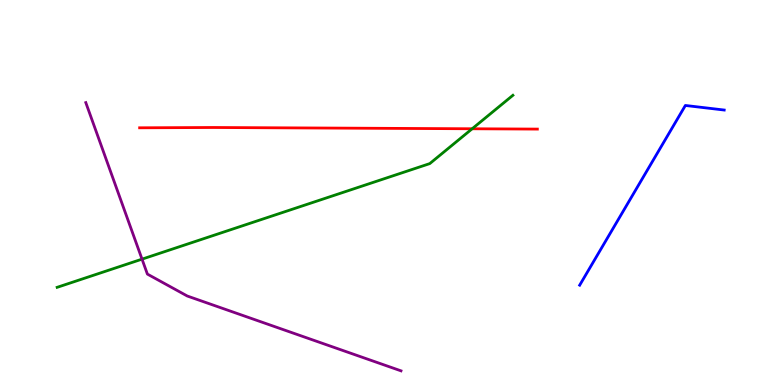[{'lines': ['blue', 'red'], 'intersections': []}, {'lines': ['green', 'red'], 'intersections': [{'x': 6.09, 'y': 6.66}]}, {'lines': ['purple', 'red'], 'intersections': []}, {'lines': ['blue', 'green'], 'intersections': []}, {'lines': ['blue', 'purple'], 'intersections': []}, {'lines': ['green', 'purple'], 'intersections': [{'x': 1.83, 'y': 3.27}]}]